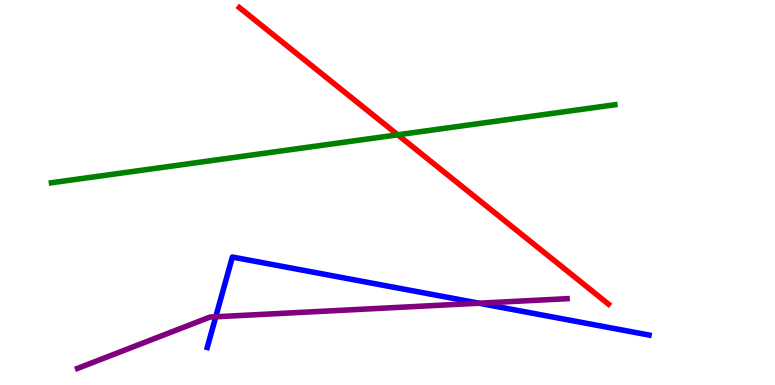[{'lines': ['blue', 'red'], 'intersections': []}, {'lines': ['green', 'red'], 'intersections': [{'x': 5.13, 'y': 6.5}]}, {'lines': ['purple', 'red'], 'intersections': []}, {'lines': ['blue', 'green'], 'intersections': []}, {'lines': ['blue', 'purple'], 'intersections': [{'x': 2.78, 'y': 1.77}, {'x': 6.18, 'y': 2.12}]}, {'lines': ['green', 'purple'], 'intersections': []}]